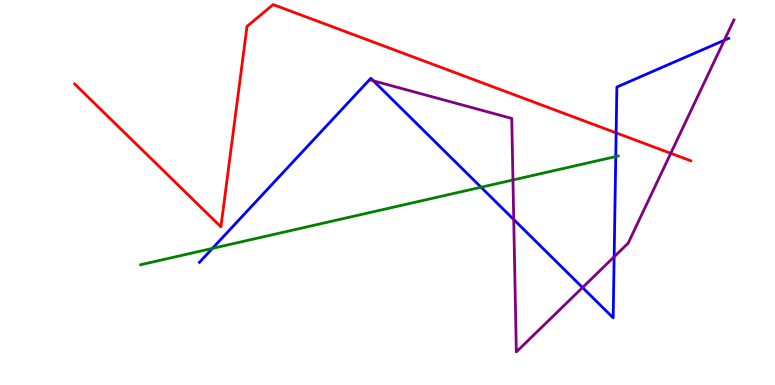[{'lines': ['blue', 'red'], 'intersections': [{'x': 7.95, 'y': 6.55}]}, {'lines': ['green', 'red'], 'intersections': []}, {'lines': ['purple', 'red'], 'intersections': [{'x': 8.65, 'y': 6.02}]}, {'lines': ['blue', 'green'], 'intersections': [{'x': 2.74, 'y': 3.55}, {'x': 6.21, 'y': 5.14}, {'x': 7.95, 'y': 5.93}]}, {'lines': ['blue', 'purple'], 'intersections': [{'x': 4.82, 'y': 7.9}, {'x': 6.63, 'y': 4.3}, {'x': 7.52, 'y': 2.53}, {'x': 7.92, 'y': 3.33}, {'x': 9.35, 'y': 8.95}]}, {'lines': ['green', 'purple'], 'intersections': [{'x': 6.62, 'y': 5.33}]}]